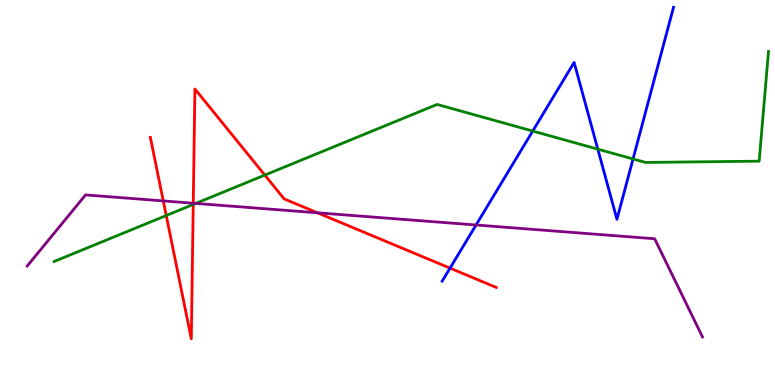[{'lines': ['blue', 'red'], 'intersections': [{'x': 5.81, 'y': 3.04}]}, {'lines': ['green', 'red'], 'intersections': [{'x': 2.15, 'y': 4.4}, {'x': 2.49, 'y': 4.69}, {'x': 3.42, 'y': 5.45}]}, {'lines': ['purple', 'red'], 'intersections': [{'x': 2.11, 'y': 4.78}, {'x': 2.49, 'y': 4.72}, {'x': 4.1, 'y': 4.47}]}, {'lines': ['blue', 'green'], 'intersections': [{'x': 6.87, 'y': 6.6}, {'x': 7.71, 'y': 6.13}, {'x': 8.17, 'y': 5.87}]}, {'lines': ['blue', 'purple'], 'intersections': [{'x': 6.14, 'y': 4.16}]}, {'lines': ['green', 'purple'], 'intersections': [{'x': 2.53, 'y': 4.72}]}]